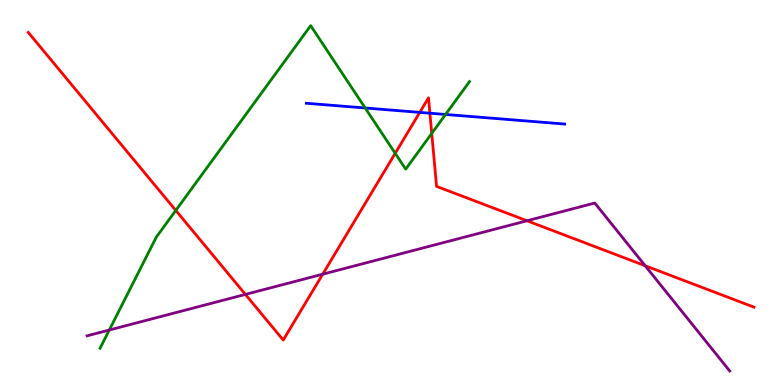[{'lines': ['blue', 'red'], 'intersections': [{'x': 5.42, 'y': 7.08}, {'x': 5.55, 'y': 7.06}]}, {'lines': ['green', 'red'], 'intersections': [{'x': 2.27, 'y': 4.53}, {'x': 5.1, 'y': 6.02}, {'x': 5.57, 'y': 6.53}]}, {'lines': ['purple', 'red'], 'intersections': [{'x': 3.17, 'y': 2.35}, {'x': 4.16, 'y': 2.88}, {'x': 6.8, 'y': 4.27}, {'x': 8.32, 'y': 3.1}]}, {'lines': ['blue', 'green'], 'intersections': [{'x': 4.71, 'y': 7.2}, {'x': 5.75, 'y': 7.03}]}, {'lines': ['blue', 'purple'], 'intersections': []}, {'lines': ['green', 'purple'], 'intersections': [{'x': 1.41, 'y': 1.43}]}]